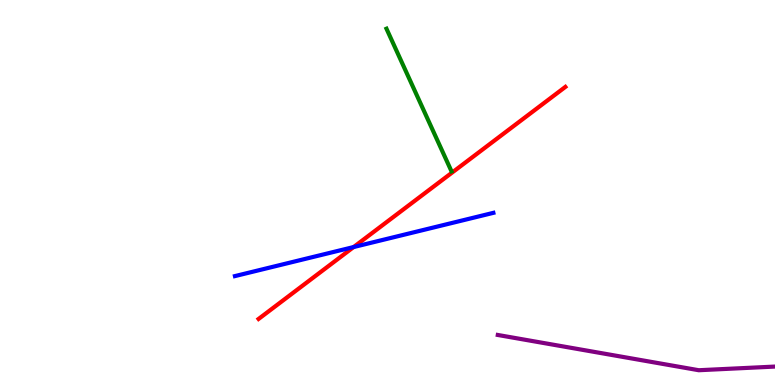[{'lines': ['blue', 'red'], 'intersections': [{'x': 4.56, 'y': 3.58}]}, {'lines': ['green', 'red'], 'intersections': []}, {'lines': ['purple', 'red'], 'intersections': []}, {'lines': ['blue', 'green'], 'intersections': []}, {'lines': ['blue', 'purple'], 'intersections': []}, {'lines': ['green', 'purple'], 'intersections': []}]